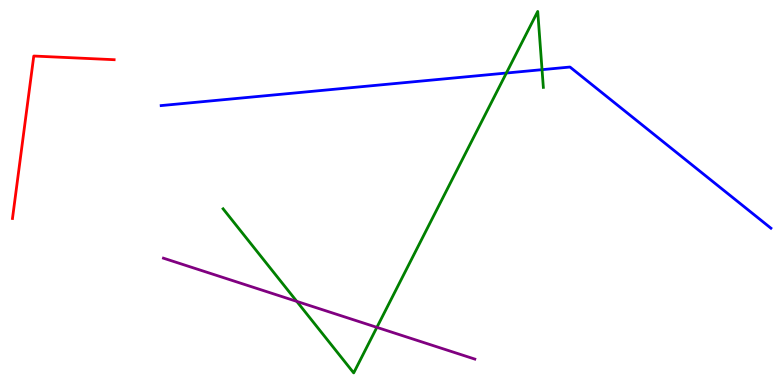[{'lines': ['blue', 'red'], 'intersections': []}, {'lines': ['green', 'red'], 'intersections': []}, {'lines': ['purple', 'red'], 'intersections': []}, {'lines': ['blue', 'green'], 'intersections': [{'x': 6.53, 'y': 8.1}, {'x': 6.99, 'y': 8.19}]}, {'lines': ['blue', 'purple'], 'intersections': []}, {'lines': ['green', 'purple'], 'intersections': [{'x': 3.83, 'y': 2.17}, {'x': 4.86, 'y': 1.5}]}]